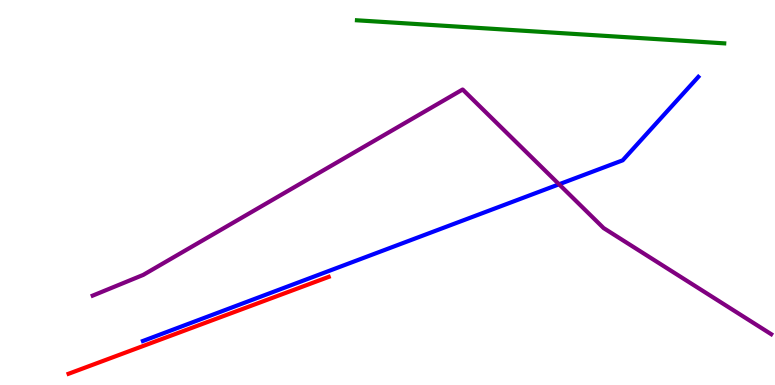[{'lines': ['blue', 'red'], 'intersections': []}, {'lines': ['green', 'red'], 'intersections': []}, {'lines': ['purple', 'red'], 'intersections': []}, {'lines': ['blue', 'green'], 'intersections': []}, {'lines': ['blue', 'purple'], 'intersections': [{'x': 7.21, 'y': 5.21}]}, {'lines': ['green', 'purple'], 'intersections': []}]